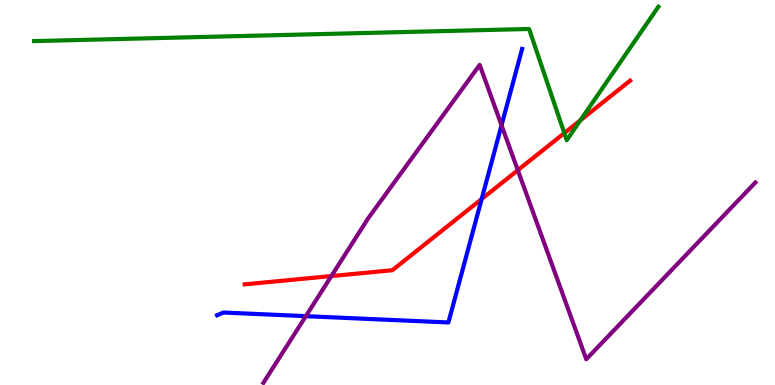[{'lines': ['blue', 'red'], 'intersections': [{'x': 6.22, 'y': 4.83}]}, {'lines': ['green', 'red'], 'intersections': [{'x': 7.28, 'y': 6.54}, {'x': 7.49, 'y': 6.87}]}, {'lines': ['purple', 'red'], 'intersections': [{'x': 4.28, 'y': 2.83}, {'x': 6.68, 'y': 5.58}]}, {'lines': ['blue', 'green'], 'intersections': []}, {'lines': ['blue', 'purple'], 'intersections': [{'x': 3.95, 'y': 1.79}, {'x': 6.47, 'y': 6.75}]}, {'lines': ['green', 'purple'], 'intersections': []}]